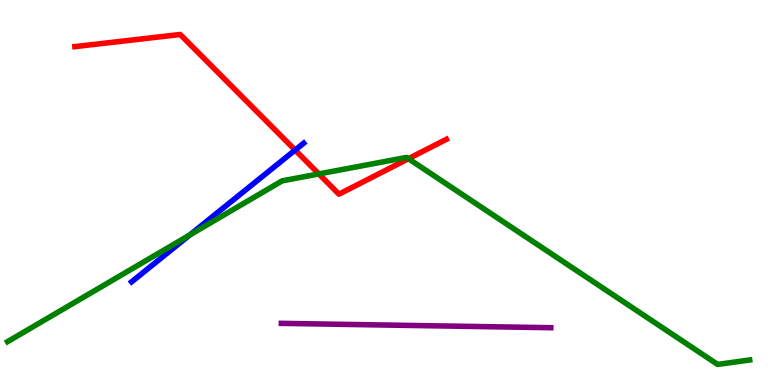[{'lines': ['blue', 'red'], 'intersections': [{'x': 3.81, 'y': 6.1}]}, {'lines': ['green', 'red'], 'intersections': [{'x': 4.11, 'y': 5.48}, {'x': 5.27, 'y': 5.88}]}, {'lines': ['purple', 'red'], 'intersections': []}, {'lines': ['blue', 'green'], 'intersections': [{'x': 2.45, 'y': 3.9}]}, {'lines': ['blue', 'purple'], 'intersections': []}, {'lines': ['green', 'purple'], 'intersections': []}]